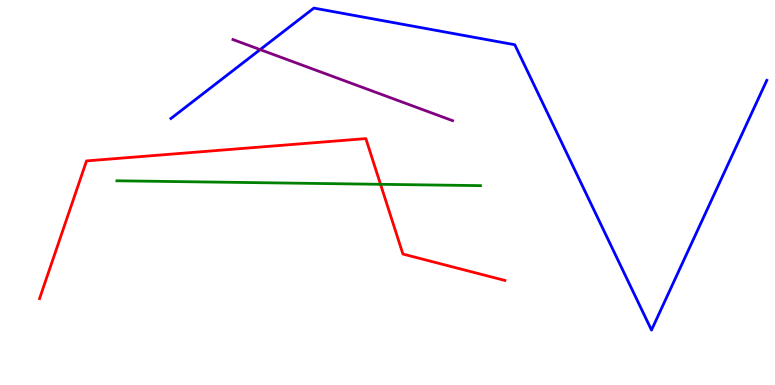[{'lines': ['blue', 'red'], 'intersections': []}, {'lines': ['green', 'red'], 'intersections': [{'x': 4.91, 'y': 5.21}]}, {'lines': ['purple', 'red'], 'intersections': []}, {'lines': ['blue', 'green'], 'intersections': []}, {'lines': ['blue', 'purple'], 'intersections': [{'x': 3.36, 'y': 8.71}]}, {'lines': ['green', 'purple'], 'intersections': []}]